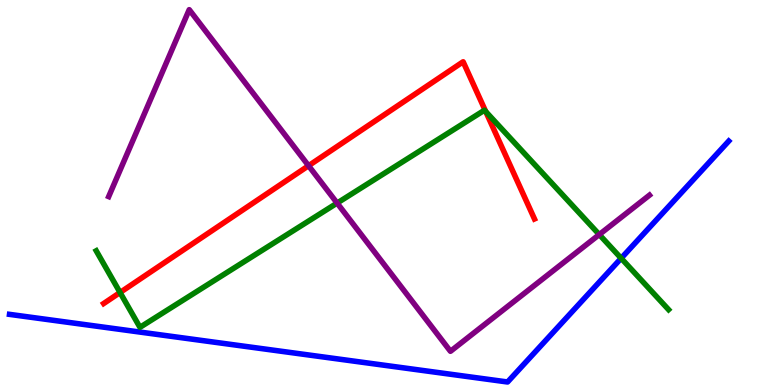[{'lines': ['blue', 'red'], 'intersections': []}, {'lines': ['green', 'red'], 'intersections': [{'x': 1.55, 'y': 2.4}, {'x': 6.27, 'y': 7.1}]}, {'lines': ['purple', 'red'], 'intersections': [{'x': 3.98, 'y': 5.7}]}, {'lines': ['blue', 'green'], 'intersections': [{'x': 8.01, 'y': 3.29}]}, {'lines': ['blue', 'purple'], 'intersections': []}, {'lines': ['green', 'purple'], 'intersections': [{'x': 4.35, 'y': 4.73}, {'x': 7.73, 'y': 3.91}]}]